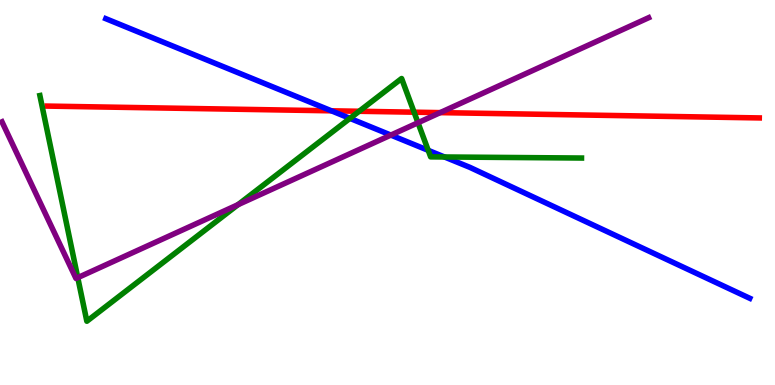[{'lines': ['blue', 'red'], 'intersections': [{'x': 4.28, 'y': 7.12}]}, {'lines': ['green', 'red'], 'intersections': [{'x': 4.63, 'y': 7.11}, {'x': 5.34, 'y': 7.09}]}, {'lines': ['purple', 'red'], 'intersections': [{'x': 5.68, 'y': 7.07}]}, {'lines': ['blue', 'green'], 'intersections': [{'x': 4.52, 'y': 6.93}, {'x': 5.53, 'y': 6.09}, {'x': 5.74, 'y': 5.92}]}, {'lines': ['blue', 'purple'], 'intersections': [{'x': 5.04, 'y': 6.49}]}, {'lines': ['green', 'purple'], 'intersections': [{'x': 1.0, 'y': 2.79}, {'x': 3.07, 'y': 4.68}, {'x': 5.39, 'y': 6.81}]}]